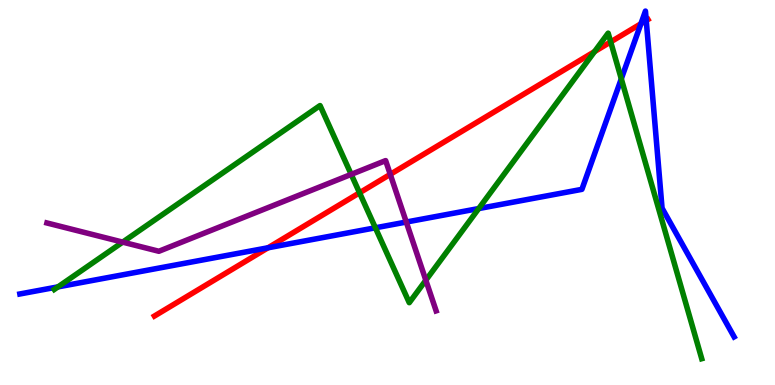[{'lines': ['blue', 'red'], 'intersections': [{'x': 3.46, 'y': 3.56}, {'x': 8.27, 'y': 9.38}, {'x': 8.34, 'y': 9.47}]}, {'lines': ['green', 'red'], 'intersections': [{'x': 4.64, 'y': 4.99}, {'x': 7.67, 'y': 8.66}, {'x': 7.88, 'y': 8.91}]}, {'lines': ['purple', 'red'], 'intersections': [{'x': 5.04, 'y': 5.47}]}, {'lines': ['blue', 'green'], 'intersections': [{'x': 0.748, 'y': 2.55}, {'x': 4.84, 'y': 4.08}, {'x': 6.18, 'y': 4.58}, {'x': 8.02, 'y': 7.95}]}, {'lines': ['blue', 'purple'], 'intersections': [{'x': 5.24, 'y': 4.23}]}, {'lines': ['green', 'purple'], 'intersections': [{'x': 1.58, 'y': 3.71}, {'x': 4.53, 'y': 5.47}, {'x': 5.49, 'y': 2.72}]}]